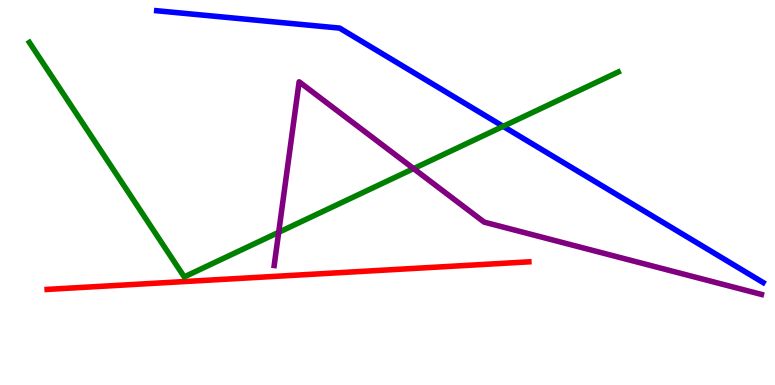[{'lines': ['blue', 'red'], 'intersections': []}, {'lines': ['green', 'red'], 'intersections': []}, {'lines': ['purple', 'red'], 'intersections': []}, {'lines': ['blue', 'green'], 'intersections': [{'x': 6.49, 'y': 6.72}]}, {'lines': ['blue', 'purple'], 'intersections': []}, {'lines': ['green', 'purple'], 'intersections': [{'x': 3.6, 'y': 3.97}, {'x': 5.34, 'y': 5.62}]}]